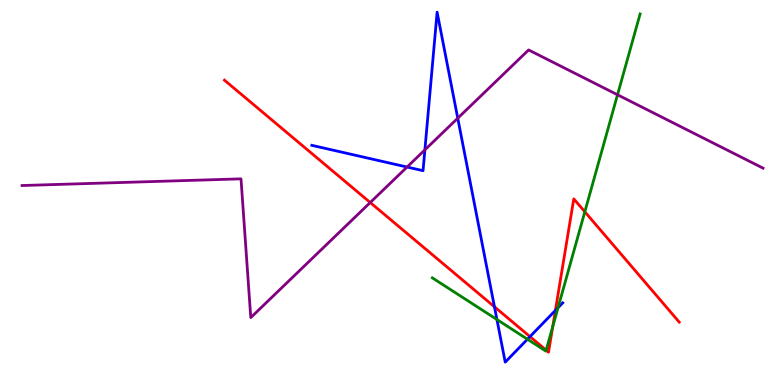[{'lines': ['blue', 'red'], 'intersections': [{'x': 6.38, 'y': 2.03}, {'x': 6.84, 'y': 1.26}, {'x': 7.17, 'y': 1.94}]}, {'lines': ['green', 'red'], 'intersections': [{'x': 7.05, 'y': 0.904}, {'x': 7.13, 'y': 1.51}, {'x': 7.55, 'y': 4.5}]}, {'lines': ['purple', 'red'], 'intersections': [{'x': 4.78, 'y': 4.74}]}, {'lines': ['blue', 'green'], 'intersections': [{'x': 6.41, 'y': 1.7}, {'x': 6.81, 'y': 1.19}, {'x': 7.2, 'y': 2.01}]}, {'lines': ['blue', 'purple'], 'intersections': [{'x': 5.25, 'y': 5.66}, {'x': 5.48, 'y': 6.11}, {'x': 5.91, 'y': 6.93}]}, {'lines': ['green', 'purple'], 'intersections': [{'x': 7.97, 'y': 7.54}]}]